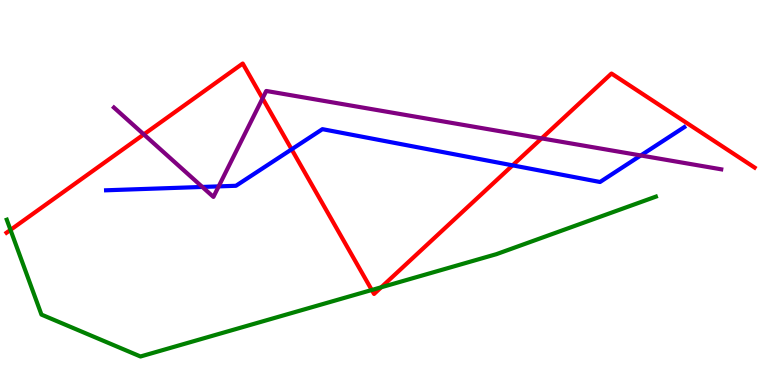[{'lines': ['blue', 'red'], 'intersections': [{'x': 3.76, 'y': 6.12}, {'x': 6.61, 'y': 5.71}]}, {'lines': ['green', 'red'], 'intersections': [{'x': 0.135, 'y': 4.03}, {'x': 4.8, 'y': 2.47}, {'x': 4.92, 'y': 2.54}]}, {'lines': ['purple', 'red'], 'intersections': [{'x': 1.86, 'y': 6.51}, {'x': 3.39, 'y': 7.45}, {'x': 6.99, 'y': 6.41}]}, {'lines': ['blue', 'green'], 'intersections': []}, {'lines': ['blue', 'purple'], 'intersections': [{'x': 2.61, 'y': 5.14}, {'x': 2.82, 'y': 5.16}, {'x': 8.27, 'y': 5.96}]}, {'lines': ['green', 'purple'], 'intersections': []}]